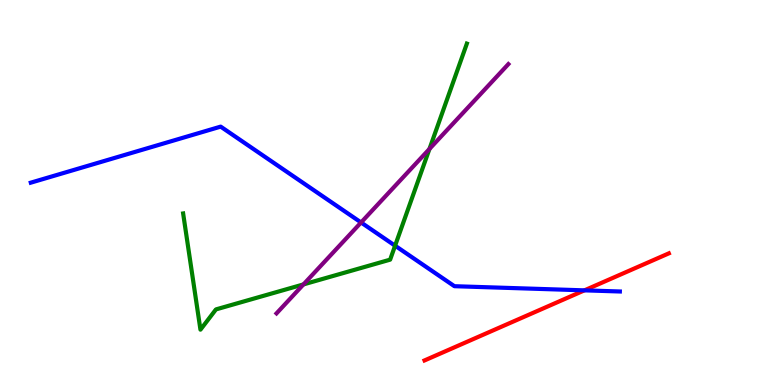[{'lines': ['blue', 'red'], 'intersections': [{'x': 7.54, 'y': 2.46}]}, {'lines': ['green', 'red'], 'intersections': []}, {'lines': ['purple', 'red'], 'intersections': []}, {'lines': ['blue', 'green'], 'intersections': [{'x': 5.1, 'y': 3.62}]}, {'lines': ['blue', 'purple'], 'intersections': [{'x': 4.66, 'y': 4.22}]}, {'lines': ['green', 'purple'], 'intersections': [{'x': 3.92, 'y': 2.61}, {'x': 5.54, 'y': 6.13}]}]